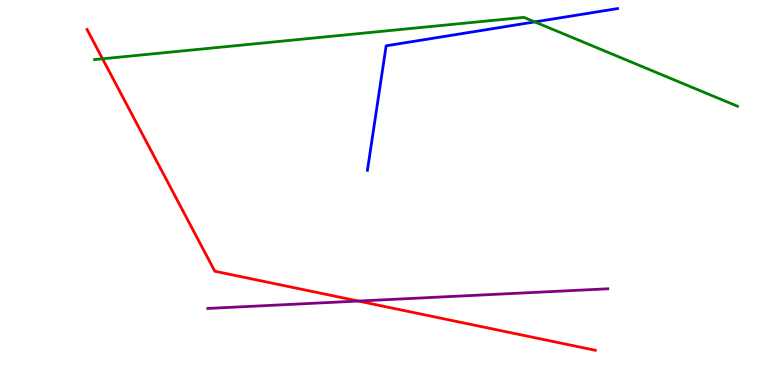[{'lines': ['blue', 'red'], 'intersections': []}, {'lines': ['green', 'red'], 'intersections': [{'x': 1.32, 'y': 8.47}]}, {'lines': ['purple', 'red'], 'intersections': [{'x': 4.62, 'y': 2.18}]}, {'lines': ['blue', 'green'], 'intersections': [{'x': 6.9, 'y': 9.43}]}, {'lines': ['blue', 'purple'], 'intersections': []}, {'lines': ['green', 'purple'], 'intersections': []}]